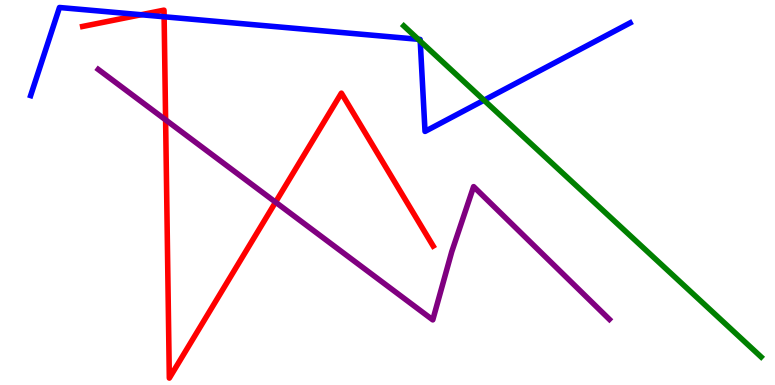[{'lines': ['blue', 'red'], 'intersections': [{'x': 1.82, 'y': 9.62}, {'x': 2.12, 'y': 9.56}]}, {'lines': ['green', 'red'], 'intersections': []}, {'lines': ['purple', 'red'], 'intersections': [{'x': 2.14, 'y': 6.89}, {'x': 3.56, 'y': 4.75}]}, {'lines': ['blue', 'green'], 'intersections': [{'x': 5.4, 'y': 8.98}, {'x': 5.42, 'y': 8.93}, {'x': 6.25, 'y': 7.4}]}, {'lines': ['blue', 'purple'], 'intersections': []}, {'lines': ['green', 'purple'], 'intersections': []}]